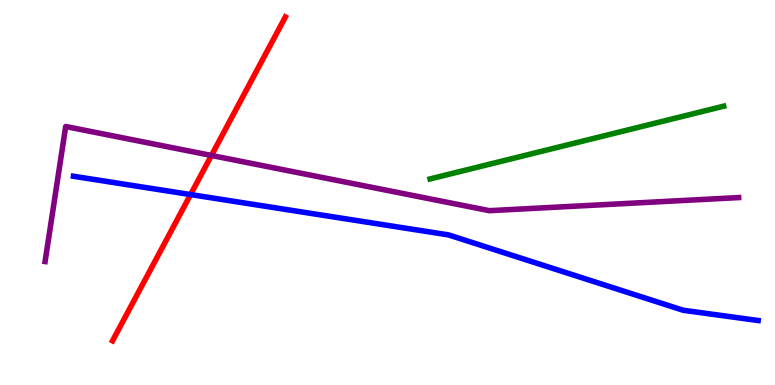[{'lines': ['blue', 'red'], 'intersections': [{'x': 2.46, 'y': 4.95}]}, {'lines': ['green', 'red'], 'intersections': []}, {'lines': ['purple', 'red'], 'intersections': [{'x': 2.73, 'y': 5.96}]}, {'lines': ['blue', 'green'], 'intersections': []}, {'lines': ['blue', 'purple'], 'intersections': []}, {'lines': ['green', 'purple'], 'intersections': []}]